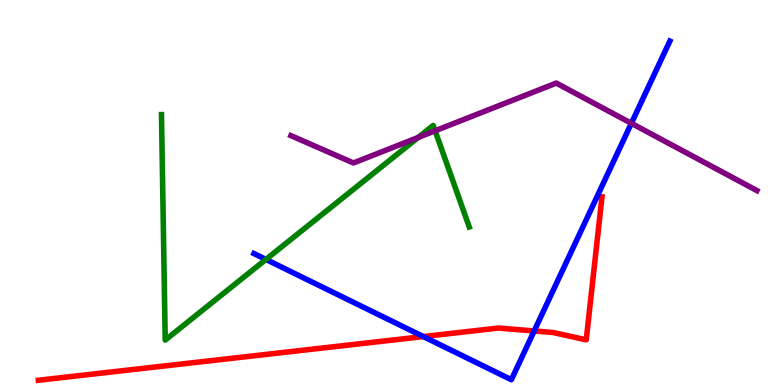[{'lines': ['blue', 'red'], 'intersections': [{'x': 5.46, 'y': 1.26}, {'x': 6.89, 'y': 1.4}]}, {'lines': ['green', 'red'], 'intersections': []}, {'lines': ['purple', 'red'], 'intersections': []}, {'lines': ['blue', 'green'], 'intersections': [{'x': 3.43, 'y': 3.26}]}, {'lines': ['blue', 'purple'], 'intersections': [{'x': 8.15, 'y': 6.8}]}, {'lines': ['green', 'purple'], 'intersections': [{'x': 5.4, 'y': 6.43}, {'x': 5.61, 'y': 6.6}]}]